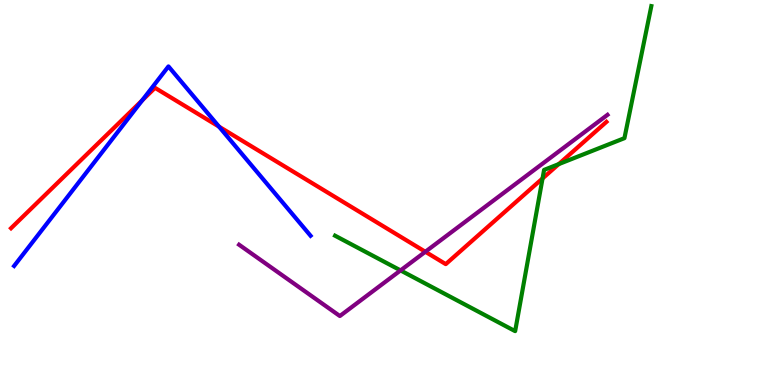[{'lines': ['blue', 'red'], 'intersections': [{'x': 1.83, 'y': 7.39}, {'x': 2.83, 'y': 6.71}]}, {'lines': ['green', 'red'], 'intersections': [{'x': 7.0, 'y': 5.36}, {'x': 7.21, 'y': 5.74}]}, {'lines': ['purple', 'red'], 'intersections': [{'x': 5.49, 'y': 3.46}]}, {'lines': ['blue', 'green'], 'intersections': []}, {'lines': ['blue', 'purple'], 'intersections': []}, {'lines': ['green', 'purple'], 'intersections': [{'x': 5.17, 'y': 2.98}]}]